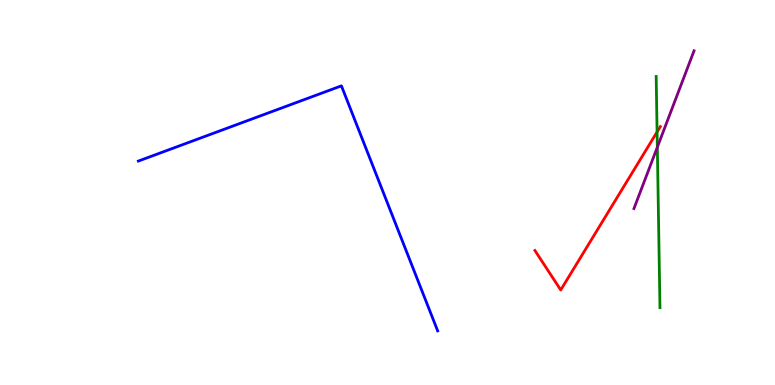[{'lines': ['blue', 'red'], 'intersections': []}, {'lines': ['green', 'red'], 'intersections': [{'x': 8.48, 'y': 6.57}]}, {'lines': ['purple', 'red'], 'intersections': []}, {'lines': ['blue', 'green'], 'intersections': []}, {'lines': ['blue', 'purple'], 'intersections': []}, {'lines': ['green', 'purple'], 'intersections': [{'x': 8.48, 'y': 6.18}]}]